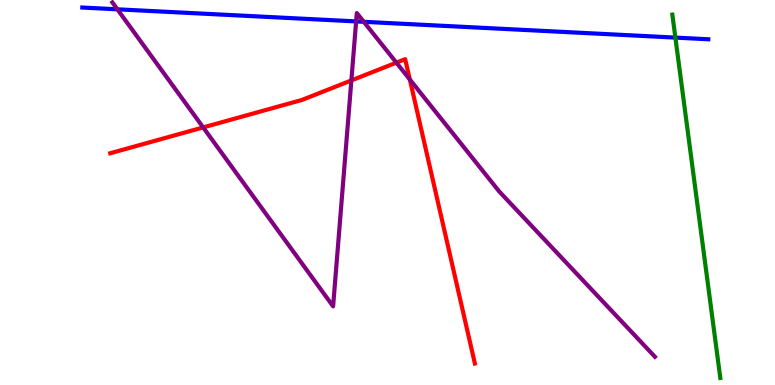[{'lines': ['blue', 'red'], 'intersections': []}, {'lines': ['green', 'red'], 'intersections': []}, {'lines': ['purple', 'red'], 'intersections': [{'x': 2.62, 'y': 6.69}, {'x': 4.53, 'y': 7.91}, {'x': 5.11, 'y': 8.37}, {'x': 5.29, 'y': 7.94}]}, {'lines': ['blue', 'green'], 'intersections': [{'x': 8.71, 'y': 9.02}]}, {'lines': ['blue', 'purple'], 'intersections': [{'x': 1.51, 'y': 9.76}, {'x': 4.6, 'y': 9.44}, {'x': 4.69, 'y': 9.43}]}, {'lines': ['green', 'purple'], 'intersections': []}]